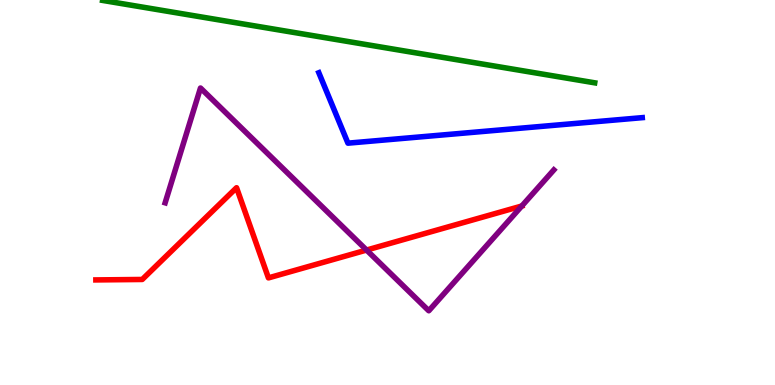[{'lines': ['blue', 'red'], 'intersections': []}, {'lines': ['green', 'red'], 'intersections': []}, {'lines': ['purple', 'red'], 'intersections': [{'x': 4.73, 'y': 3.51}, {'x': 6.73, 'y': 4.65}]}, {'lines': ['blue', 'green'], 'intersections': []}, {'lines': ['blue', 'purple'], 'intersections': []}, {'lines': ['green', 'purple'], 'intersections': []}]